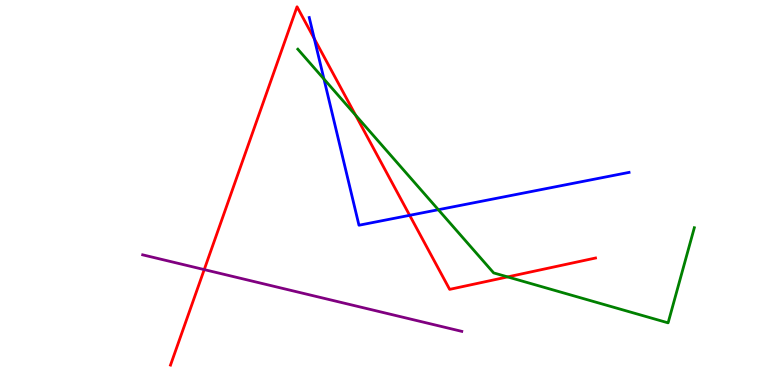[{'lines': ['blue', 'red'], 'intersections': [{'x': 4.06, 'y': 8.99}, {'x': 5.29, 'y': 4.41}]}, {'lines': ['green', 'red'], 'intersections': [{'x': 4.59, 'y': 7.01}, {'x': 6.55, 'y': 2.81}]}, {'lines': ['purple', 'red'], 'intersections': [{'x': 2.64, 'y': 3.0}]}, {'lines': ['blue', 'green'], 'intersections': [{'x': 4.18, 'y': 7.95}, {'x': 5.66, 'y': 4.55}]}, {'lines': ['blue', 'purple'], 'intersections': []}, {'lines': ['green', 'purple'], 'intersections': []}]